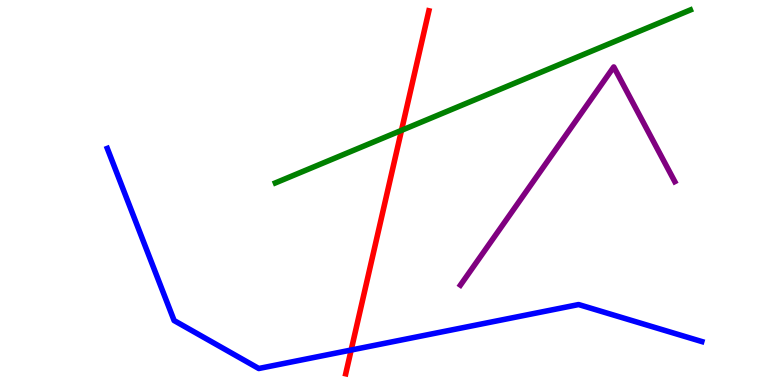[{'lines': ['blue', 'red'], 'intersections': [{'x': 4.53, 'y': 0.908}]}, {'lines': ['green', 'red'], 'intersections': [{'x': 5.18, 'y': 6.61}]}, {'lines': ['purple', 'red'], 'intersections': []}, {'lines': ['blue', 'green'], 'intersections': []}, {'lines': ['blue', 'purple'], 'intersections': []}, {'lines': ['green', 'purple'], 'intersections': []}]